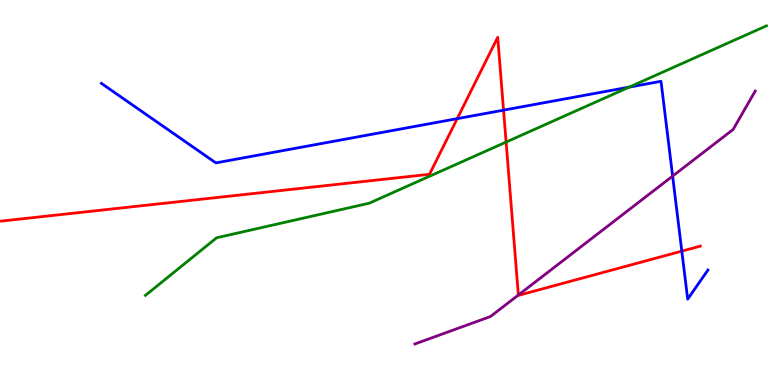[{'lines': ['blue', 'red'], 'intersections': [{'x': 5.9, 'y': 6.92}, {'x': 6.5, 'y': 7.14}, {'x': 8.8, 'y': 3.48}]}, {'lines': ['green', 'red'], 'intersections': [{'x': 6.53, 'y': 6.31}]}, {'lines': ['purple', 'red'], 'intersections': [{'x': 6.69, 'y': 2.34}]}, {'lines': ['blue', 'green'], 'intersections': [{'x': 8.12, 'y': 7.74}]}, {'lines': ['blue', 'purple'], 'intersections': [{'x': 8.68, 'y': 5.43}]}, {'lines': ['green', 'purple'], 'intersections': []}]